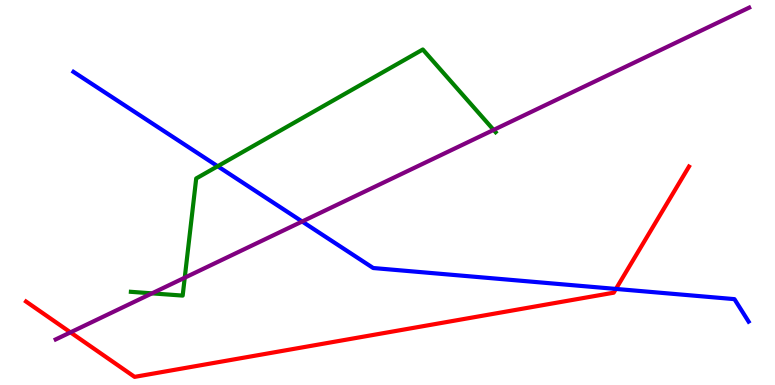[{'lines': ['blue', 'red'], 'intersections': [{'x': 7.95, 'y': 2.5}]}, {'lines': ['green', 'red'], 'intersections': []}, {'lines': ['purple', 'red'], 'intersections': [{'x': 0.909, 'y': 1.37}]}, {'lines': ['blue', 'green'], 'intersections': [{'x': 2.81, 'y': 5.68}]}, {'lines': ['blue', 'purple'], 'intersections': [{'x': 3.9, 'y': 4.25}]}, {'lines': ['green', 'purple'], 'intersections': [{'x': 1.96, 'y': 2.38}, {'x': 2.38, 'y': 2.79}, {'x': 6.37, 'y': 6.63}]}]